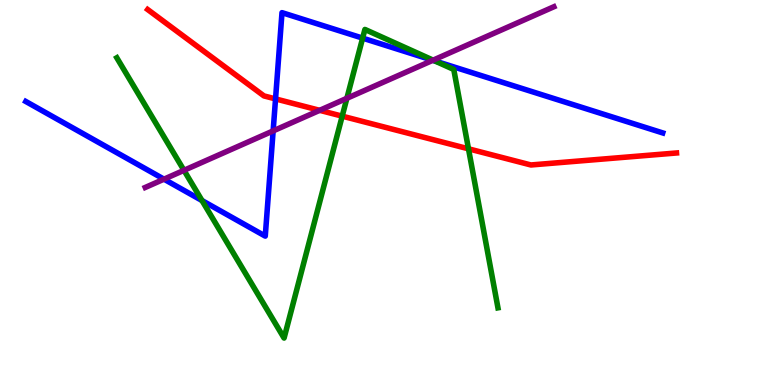[{'lines': ['blue', 'red'], 'intersections': [{'x': 3.56, 'y': 7.43}]}, {'lines': ['green', 'red'], 'intersections': [{'x': 4.42, 'y': 6.98}, {'x': 6.04, 'y': 6.13}]}, {'lines': ['purple', 'red'], 'intersections': [{'x': 4.12, 'y': 7.13}]}, {'lines': ['blue', 'green'], 'intersections': [{'x': 2.61, 'y': 4.79}, {'x': 4.68, 'y': 9.01}, {'x': 5.61, 'y': 8.42}]}, {'lines': ['blue', 'purple'], 'intersections': [{'x': 2.12, 'y': 5.35}, {'x': 3.52, 'y': 6.6}, {'x': 5.58, 'y': 8.43}]}, {'lines': ['green', 'purple'], 'intersections': [{'x': 2.37, 'y': 5.58}, {'x': 4.48, 'y': 7.45}, {'x': 5.59, 'y': 8.44}]}]